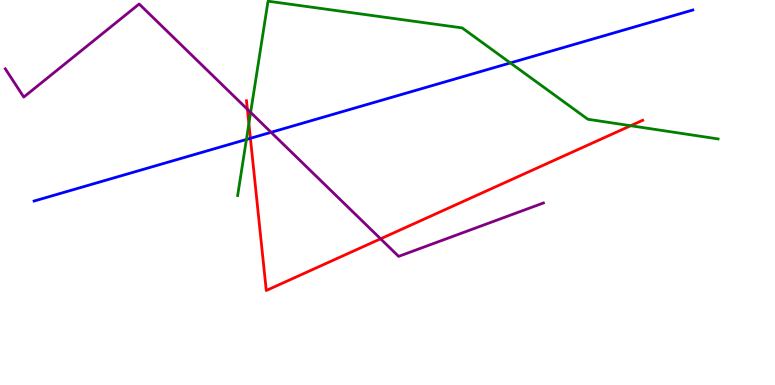[{'lines': ['blue', 'red'], 'intersections': [{'x': 3.23, 'y': 6.41}]}, {'lines': ['green', 'red'], 'intersections': [{'x': 3.21, 'y': 6.79}, {'x': 8.14, 'y': 6.73}]}, {'lines': ['purple', 'red'], 'intersections': [{'x': 3.19, 'y': 7.16}, {'x': 4.91, 'y': 3.8}]}, {'lines': ['blue', 'green'], 'intersections': [{'x': 3.18, 'y': 6.38}, {'x': 6.59, 'y': 8.37}]}, {'lines': ['blue', 'purple'], 'intersections': [{'x': 3.5, 'y': 6.56}]}, {'lines': ['green', 'purple'], 'intersections': [{'x': 3.23, 'y': 7.08}]}]